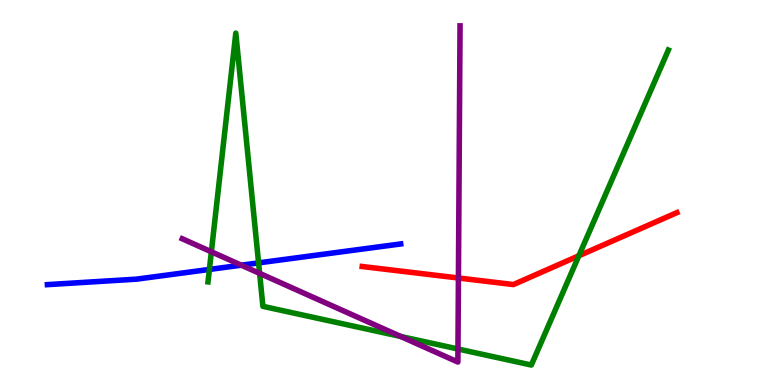[{'lines': ['blue', 'red'], 'intersections': []}, {'lines': ['green', 'red'], 'intersections': [{'x': 7.47, 'y': 3.36}]}, {'lines': ['purple', 'red'], 'intersections': [{'x': 5.92, 'y': 2.78}]}, {'lines': ['blue', 'green'], 'intersections': [{'x': 2.7, 'y': 3.0}, {'x': 3.34, 'y': 3.17}]}, {'lines': ['blue', 'purple'], 'intersections': [{'x': 3.11, 'y': 3.11}]}, {'lines': ['green', 'purple'], 'intersections': [{'x': 2.73, 'y': 3.46}, {'x': 3.35, 'y': 2.9}, {'x': 5.17, 'y': 1.26}, {'x': 5.91, 'y': 0.935}]}]